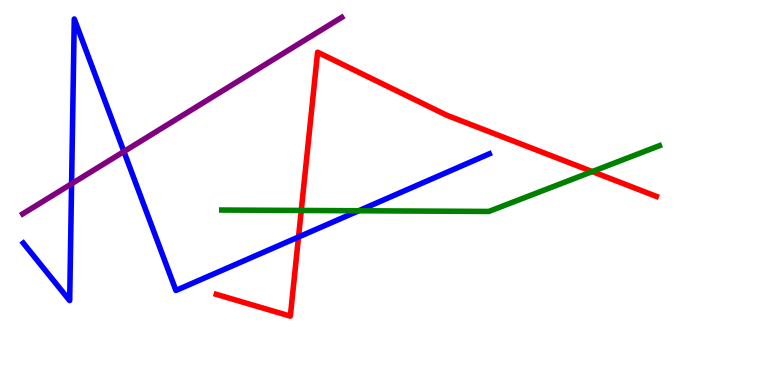[{'lines': ['blue', 'red'], 'intersections': [{'x': 3.85, 'y': 3.84}]}, {'lines': ['green', 'red'], 'intersections': [{'x': 3.89, 'y': 4.53}, {'x': 7.64, 'y': 5.54}]}, {'lines': ['purple', 'red'], 'intersections': []}, {'lines': ['blue', 'green'], 'intersections': [{'x': 4.63, 'y': 4.53}]}, {'lines': ['blue', 'purple'], 'intersections': [{'x': 0.924, 'y': 5.23}, {'x': 1.6, 'y': 6.06}]}, {'lines': ['green', 'purple'], 'intersections': []}]